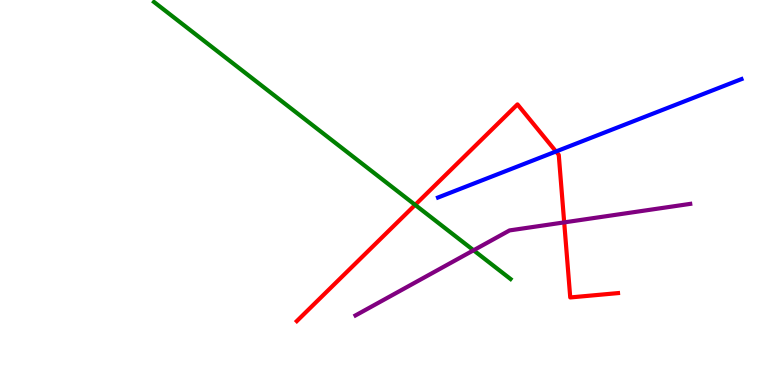[{'lines': ['blue', 'red'], 'intersections': [{'x': 7.17, 'y': 6.07}]}, {'lines': ['green', 'red'], 'intersections': [{'x': 5.36, 'y': 4.68}]}, {'lines': ['purple', 'red'], 'intersections': [{'x': 7.28, 'y': 4.22}]}, {'lines': ['blue', 'green'], 'intersections': []}, {'lines': ['blue', 'purple'], 'intersections': []}, {'lines': ['green', 'purple'], 'intersections': [{'x': 6.11, 'y': 3.5}]}]